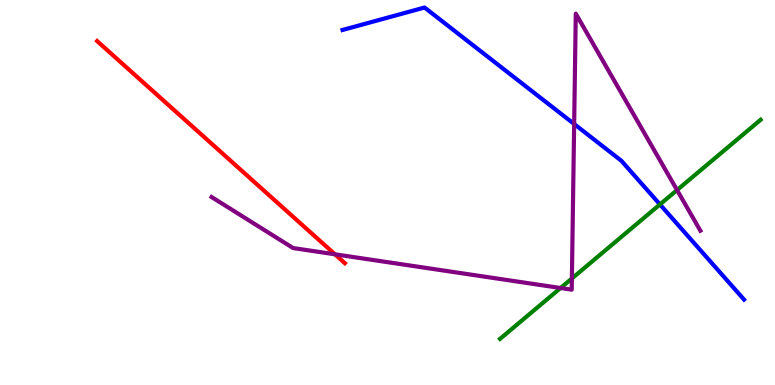[{'lines': ['blue', 'red'], 'intersections': []}, {'lines': ['green', 'red'], 'intersections': []}, {'lines': ['purple', 'red'], 'intersections': [{'x': 4.32, 'y': 3.39}]}, {'lines': ['blue', 'green'], 'intersections': [{'x': 8.52, 'y': 4.69}]}, {'lines': ['blue', 'purple'], 'intersections': [{'x': 7.41, 'y': 6.78}]}, {'lines': ['green', 'purple'], 'intersections': [{'x': 7.23, 'y': 2.52}, {'x': 7.38, 'y': 2.77}, {'x': 8.74, 'y': 5.06}]}]